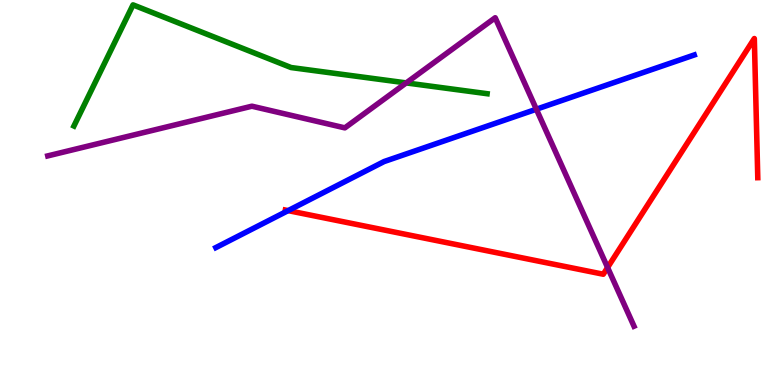[{'lines': ['blue', 'red'], 'intersections': [{'x': 3.72, 'y': 4.53}]}, {'lines': ['green', 'red'], 'intersections': []}, {'lines': ['purple', 'red'], 'intersections': [{'x': 7.84, 'y': 3.05}]}, {'lines': ['blue', 'green'], 'intersections': []}, {'lines': ['blue', 'purple'], 'intersections': [{'x': 6.92, 'y': 7.16}]}, {'lines': ['green', 'purple'], 'intersections': [{'x': 5.24, 'y': 7.85}]}]